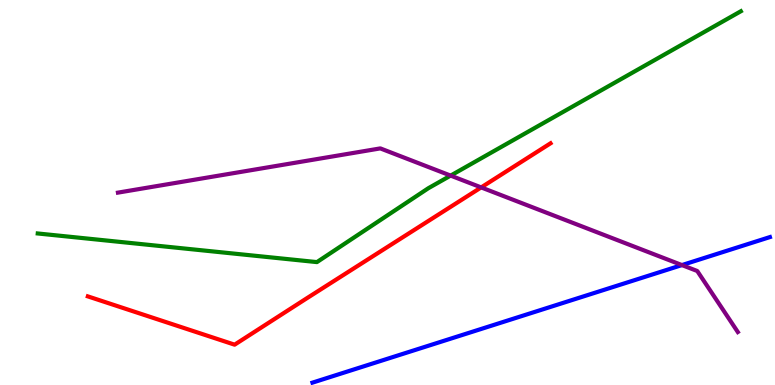[{'lines': ['blue', 'red'], 'intersections': []}, {'lines': ['green', 'red'], 'intersections': []}, {'lines': ['purple', 'red'], 'intersections': [{'x': 6.21, 'y': 5.13}]}, {'lines': ['blue', 'green'], 'intersections': []}, {'lines': ['blue', 'purple'], 'intersections': [{'x': 8.8, 'y': 3.11}]}, {'lines': ['green', 'purple'], 'intersections': [{'x': 5.81, 'y': 5.44}]}]